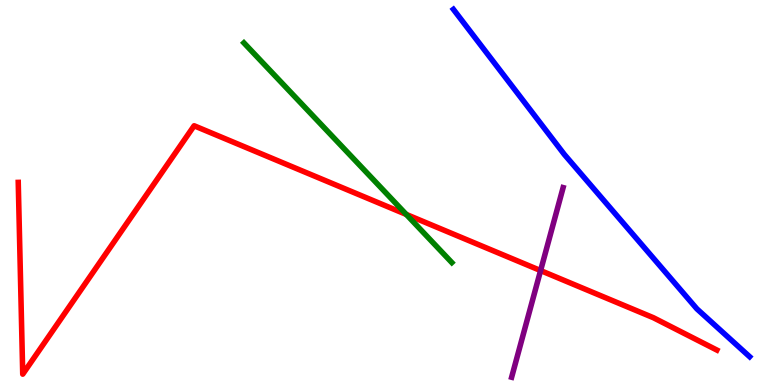[{'lines': ['blue', 'red'], 'intersections': []}, {'lines': ['green', 'red'], 'intersections': [{'x': 5.24, 'y': 4.43}]}, {'lines': ['purple', 'red'], 'intersections': [{'x': 6.98, 'y': 2.97}]}, {'lines': ['blue', 'green'], 'intersections': []}, {'lines': ['blue', 'purple'], 'intersections': []}, {'lines': ['green', 'purple'], 'intersections': []}]